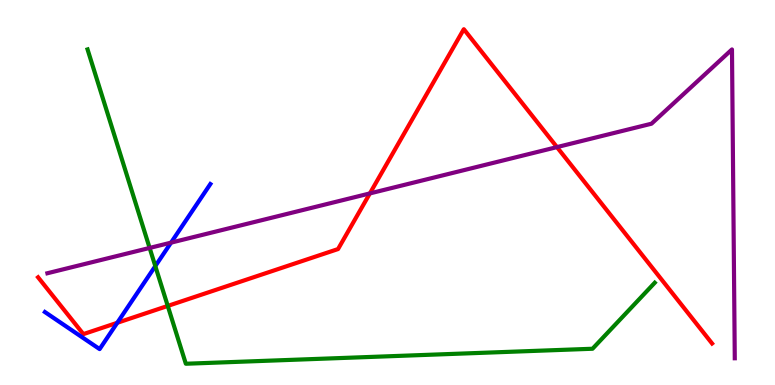[{'lines': ['blue', 'red'], 'intersections': [{'x': 1.51, 'y': 1.62}]}, {'lines': ['green', 'red'], 'intersections': [{'x': 2.16, 'y': 2.05}]}, {'lines': ['purple', 'red'], 'intersections': [{'x': 4.77, 'y': 4.98}, {'x': 7.19, 'y': 6.18}]}, {'lines': ['blue', 'green'], 'intersections': [{'x': 2.0, 'y': 3.09}]}, {'lines': ['blue', 'purple'], 'intersections': [{'x': 2.21, 'y': 3.7}]}, {'lines': ['green', 'purple'], 'intersections': [{'x': 1.93, 'y': 3.56}]}]